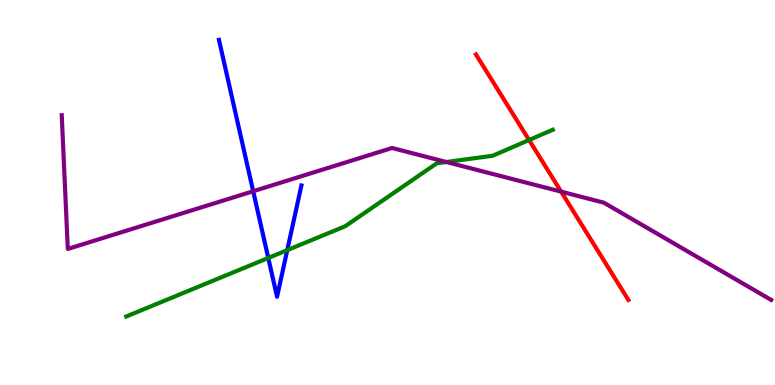[{'lines': ['blue', 'red'], 'intersections': []}, {'lines': ['green', 'red'], 'intersections': [{'x': 6.83, 'y': 6.36}]}, {'lines': ['purple', 'red'], 'intersections': [{'x': 7.24, 'y': 5.02}]}, {'lines': ['blue', 'green'], 'intersections': [{'x': 3.46, 'y': 3.3}, {'x': 3.71, 'y': 3.5}]}, {'lines': ['blue', 'purple'], 'intersections': [{'x': 3.27, 'y': 5.03}]}, {'lines': ['green', 'purple'], 'intersections': [{'x': 5.76, 'y': 5.79}]}]